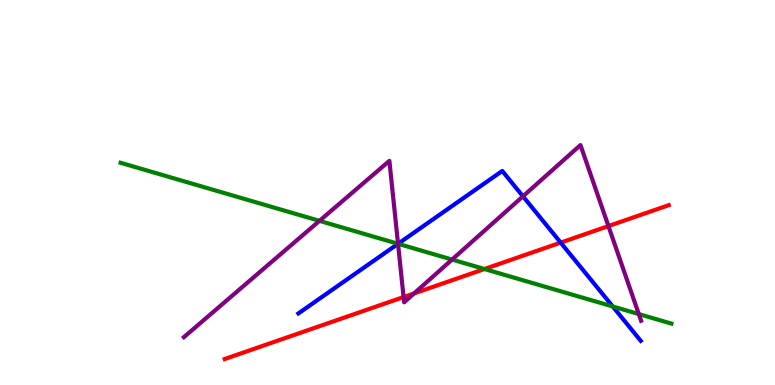[{'lines': ['blue', 'red'], 'intersections': [{'x': 7.23, 'y': 3.7}]}, {'lines': ['green', 'red'], 'intersections': [{'x': 6.25, 'y': 3.01}]}, {'lines': ['purple', 'red'], 'intersections': [{'x': 5.21, 'y': 2.28}, {'x': 5.34, 'y': 2.38}, {'x': 7.85, 'y': 4.13}]}, {'lines': ['blue', 'green'], 'intersections': [{'x': 5.14, 'y': 3.67}, {'x': 7.91, 'y': 2.04}]}, {'lines': ['blue', 'purple'], 'intersections': [{'x': 5.14, 'y': 3.67}, {'x': 6.75, 'y': 4.9}]}, {'lines': ['green', 'purple'], 'intersections': [{'x': 4.12, 'y': 4.26}, {'x': 5.14, 'y': 3.67}, {'x': 5.83, 'y': 3.26}, {'x': 8.24, 'y': 1.84}]}]